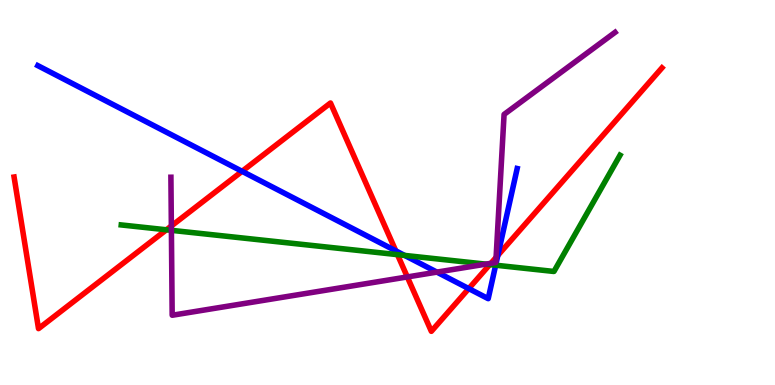[{'lines': ['blue', 'red'], 'intersections': [{'x': 3.12, 'y': 5.55}, {'x': 5.11, 'y': 3.48}, {'x': 6.05, 'y': 2.5}, {'x': 6.42, 'y': 3.37}]}, {'lines': ['green', 'red'], 'intersections': [{'x': 2.15, 'y': 4.03}, {'x': 5.13, 'y': 3.39}, {'x': 6.32, 'y': 3.13}]}, {'lines': ['purple', 'red'], 'intersections': [{'x': 2.21, 'y': 4.13}, {'x': 5.26, 'y': 2.81}, {'x': 6.33, 'y': 3.16}, {'x': 6.4, 'y': 3.32}]}, {'lines': ['blue', 'green'], 'intersections': [{'x': 5.22, 'y': 3.37}, {'x': 6.4, 'y': 3.11}]}, {'lines': ['blue', 'purple'], 'intersections': [{'x': 5.64, 'y': 2.93}]}, {'lines': ['green', 'purple'], 'intersections': [{'x': 2.21, 'y': 4.02}, {'x': 6.27, 'y': 3.14}]}]